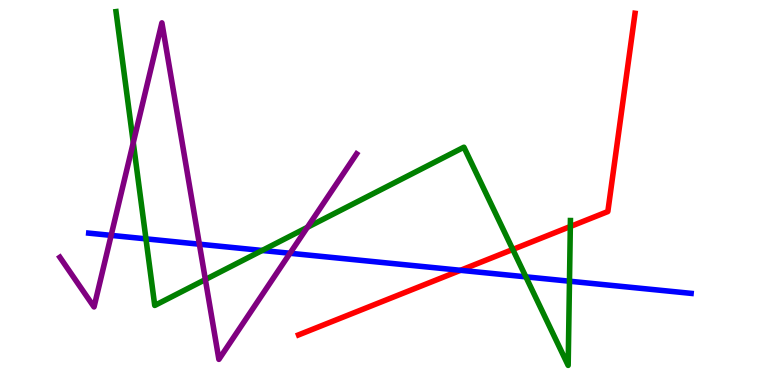[{'lines': ['blue', 'red'], 'intersections': [{'x': 5.94, 'y': 2.98}]}, {'lines': ['green', 'red'], 'intersections': [{'x': 6.62, 'y': 3.52}, {'x': 7.36, 'y': 4.12}]}, {'lines': ['purple', 'red'], 'intersections': []}, {'lines': ['blue', 'green'], 'intersections': [{'x': 1.88, 'y': 3.8}, {'x': 3.38, 'y': 3.49}, {'x': 6.79, 'y': 2.81}, {'x': 7.35, 'y': 2.7}]}, {'lines': ['blue', 'purple'], 'intersections': [{'x': 1.43, 'y': 3.89}, {'x': 2.57, 'y': 3.66}, {'x': 3.74, 'y': 3.42}]}, {'lines': ['green', 'purple'], 'intersections': [{'x': 1.72, 'y': 6.29}, {'x': 2.65, 'y': 2.74}, {'x': 3.97, 'y': 4.1}]}]